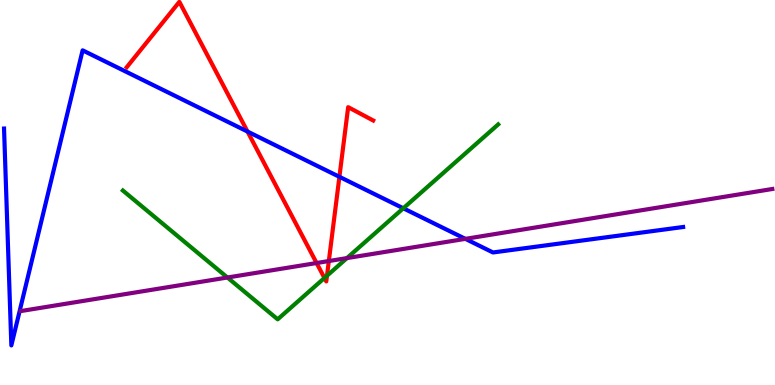[{'lines': ['blue', 'red'], 'intersections': [{'x': 3.19, 'y': 6.58}, {'x': 4.38, 'y': 5.41}]}, {'lines': ['green', 'red'], 'intersections': [{'x': 4.19, 'y': 2.78}, {'x': 4.22, 'y': 2.84}]}, {'lines': ['purple', 'red'], 'intersections': [{'x': 4.09, 'y': 3.17}, {'x': 4.24, 'y': 3.22}]}, {'lines': ['blue', 'green'], 'intersections': [{'x': 5.2, 'y': 4.59}]}, {'lines': ['blue', 'purple'], 'intersections': [{'x': 6.0, 'y': 3.8}]}, {'lines': ['green', 'purple'], 'intersections': [{'x': 2.93, 'y': 2.79}, {'x': 4.48, 'y': 3.3}]}]